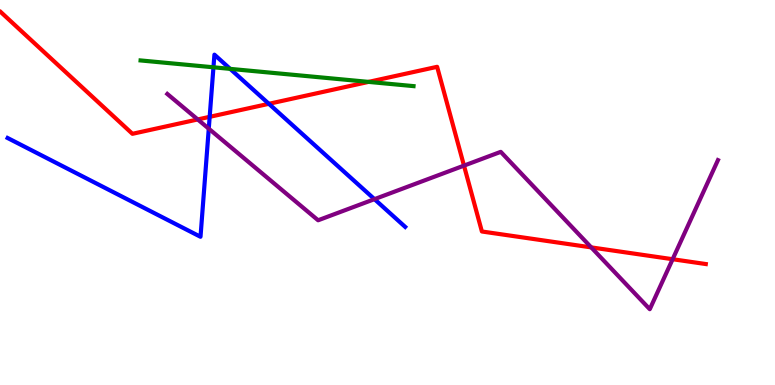[{'lines': ['blue', 'red'], 'intersections': [{'x': 2.71, 'y': 6.97}, {'x': 3.47, 'y': 7.3}]}, {'lines': ['green', 'red'], 'intersections': [{'x': 4.76, 'y': 7.87}]}, {'lines': ['purple', 'red'], 'intersections': [{'x': 2.55, 'y': 6.9}, {'x': 5.99, 'y': 5.7}, {'x': 7.63, 'y': 3.57}, {'x': 8.68, 'y': 3.27}]}, {'lines': ['blue', 'green'], 'intersections': [{'x': 2.75, 'y': 8.25}, {'x': 2.97, 'y': 8.21}]}, {'lines': ['blue', 'purple'], 'intersections': [{'x': 2.69, 'y': 6.66}, {'x': 4.83, 'y': 4.83}]}, {'lines': ['green', 'purple'], 'intersections': []}]